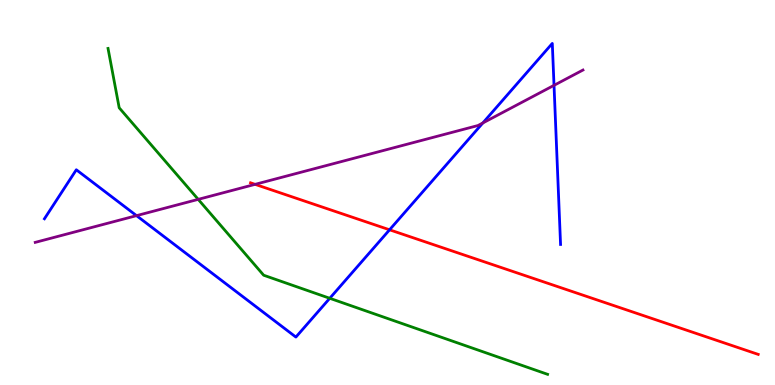[{'lines': ['blue', 'red'], 'intersections': [{'x': 5.03, 'y': 4.03}]}, {'lines': ['green', 'red'], 'intersections': []}, {'lines': ['purple', 'red'], 'intersections': [{'x': 3.29, 'y': 5.21}]}, {'lines': ['blue', 'green'], 'intersections': [{'x': 4.25, 'y': 2.25}]}, {'lines': ['blue', 'purple'], 'intersections': [{'x': 1.76, 'y': 4.4}, {'x': 6.23, 'y': 6.81}, {'x': 7.15, 'y': 7.78}]}, {'lines': ['green', 'purple'], 'intersections': [{'x': 2.56, 'y': 4.82}]}]